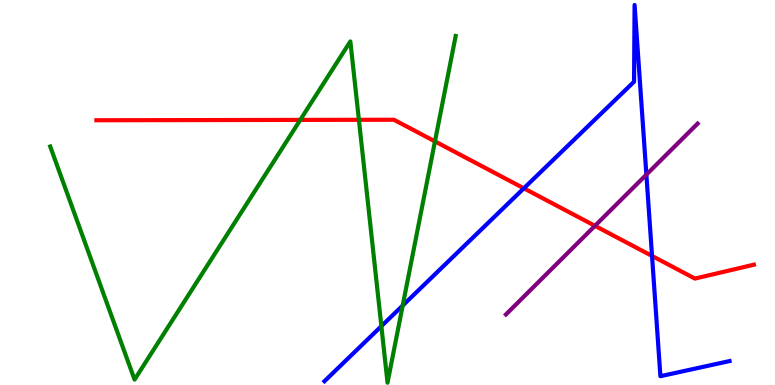[{'lines': ['blue', 'red'], 'intersections': [{'x': 6.76, 'y': 5.11}, {'x': 8.41, 'y': 3.35}]}, {'lines': ['green', 'red'], 'intersections': [{'x': 3.87, 'y': 6.89}, {'x': 4.63, 'y': 6.89}, {'x': 5.61, 'y': 6.33}]}, {'lines': ['purple', 'red'], 'intersections': [{'x': 7.68, 'y': 4.13}]}, {'lines': ['blue', 'green'], 'intersections': [{'x': 4.92, 'y': 1.53}, {'x': 5.2, 'y': 2.06}]}, {'lines': ['blue', 'purple'], 'intersections': [{'x': 8.34, 'y': 5.46}]}, {'lines': ['green', 'purple'], 'intersections': []}]